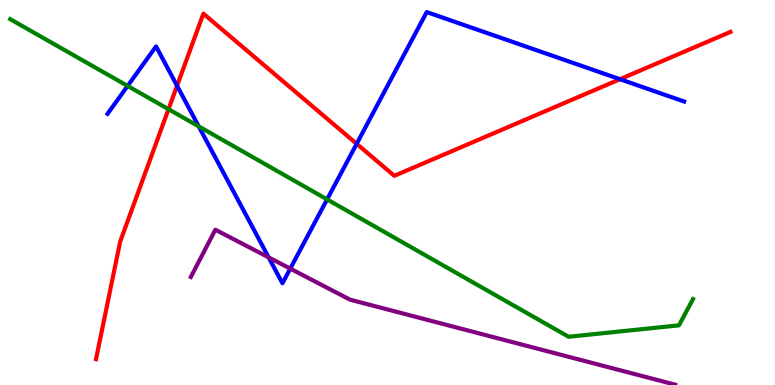[{'lines': ['blue', 'red'], 'intersections': [{'x': 2.28, 'y': 7.77}, {'x': 4.6, 'y': 6.26}, {'x': 8.0, 'y': 7.94}]}, {'lines': ['green', 'red'], 'intersections': [{'x': 2.17, 'y': 7.16}]}, {'lines': ['purple', 'red'], 'intersections': []}, {'lines': ['blue', 'green'], 'intersections': [{'x': 1.65, 'y': 7.77}, {'x': 2.56, 'y': 6.72}, {'x': 4.22, 'y': 4.82}]}, {'lines': ['blue', 'purple'], 'intersections': [{'x': 3.47, 'y': 3.31}, {'x': 3.75, 'y': 3.02}]}, {'lines': ['green', 'purple'], 'intersections': []}]